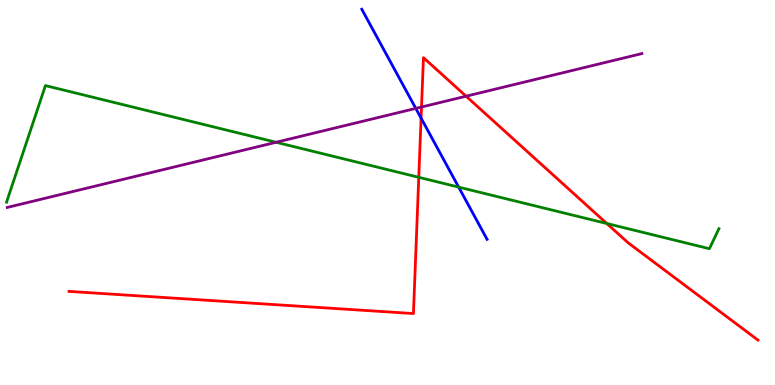[{'lines': ['blue', 'red'], 'intersections': [{'x': 5.43, 'y': 6.93}]}, {'lines': ['green', 'red'], 'intersections': [{'x': 5.4, 'y': 5.39}, {'x': 7.83, 'y': 4.19}]}, {'lines': ['purple', 'red'], 'intersections': [{'x': 5.44, 'y': 7.22}, {'x': 6.01, 'y': 7.5}]}, {'lines': ['blue', 'green'], 'intersections': [{'x': 5.92, 'y': 5.14}]}, {'lines': ['blue', 'purple'], 'intersections': [{'x': 5.37, 'y': 7.18}]}, {'lines': ['green', 'purple'], 'intersections': [{'x': 3.56, 'y': 6.3}]}]